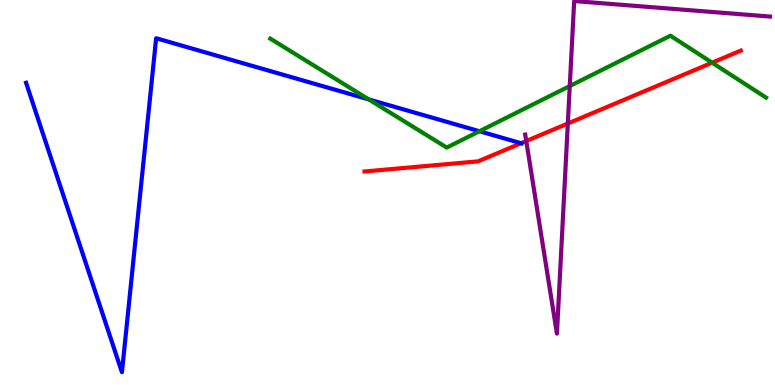[{'lines': ['blue', 'red'], 'intersections': [{'x': 6.72, 'y': 6.28}]}, {'lines': ['green', 'red'], 'intersections': [{'x': 9.19, 'y': 8.37}]}, {'lines': ['purple', 'red'], 'intersections': [{'x': 6.79, 'y': 6.34}, {'x': 7.33, 'y': 6.79}]}, {'lines': ['blue', 'green'], 'intersections': [{'x': 4.76, 'y': 7.42}, {'x': 6.19, 'y': 6.59}]}, {'lines': ['blue', 'purple'], 'intersections': []}, {'lines': ['green', 'purple'], 'intersections': [{'x': 7.35, 'y': 7.76}]}]